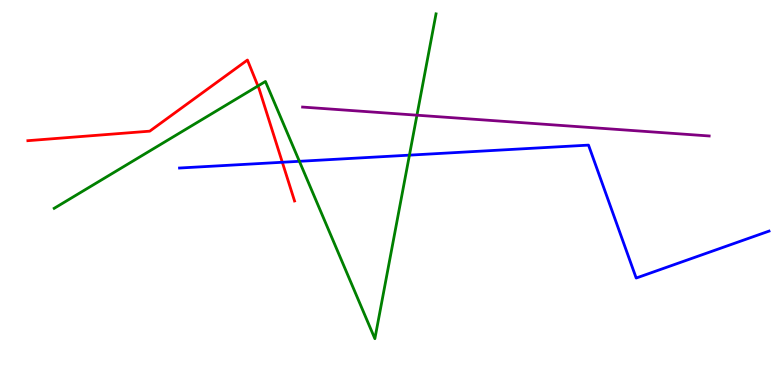[{'lines': ['blue', 'red'], 'intersections': [{'x': 3.64, 'y': 5.79}]}, {'lines': ['green', 'red'], 'intersections': [{'x': 3.33, 'y': 7.77}]}, {'lines': ['purple', 'red'], 'intersections': []}, {'lines': ['blue', 'green'], 'intersections': [{'x': 3.86, 'y': 5.81}, {'x': 5.28, 'y': 5.97}]}, {'lines': ['blue', 'purple'], 'intersections': []}, {'lines': ['green', 'purple'], 'intersections': [{'x': 5.38, 'y': 7.01}]}]